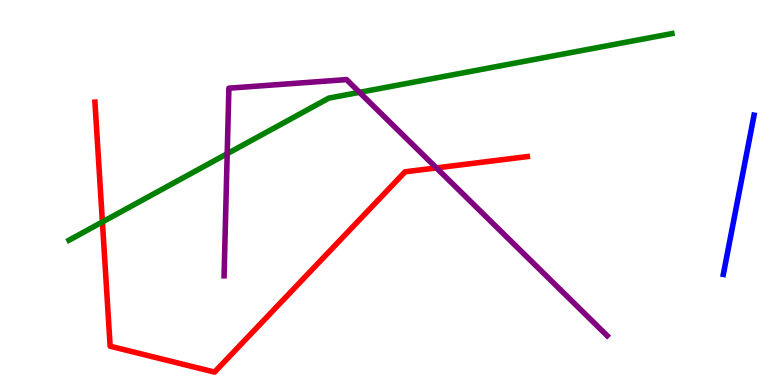[{'lines': ['blue', 'red'], 'intersections': []}, {'lines': ['green', 'red'], 'intersections': [{'x': 1.32, 'y': 4.24}]}, {'lines': ['purple', 'red'], 'intersections': [{'x': 5.63, 'y': 5.64}]}, {'lines': ['blue', 'green'], 'intersections': []}, {'lines': ['blue', 'purple'], 'intersections': []}, {'lines': ['green', 'purple'], 'intersections': [{'x': 2.93, 'y': 6.01}, {'x': 4.64, 'y': 7.6}]}]